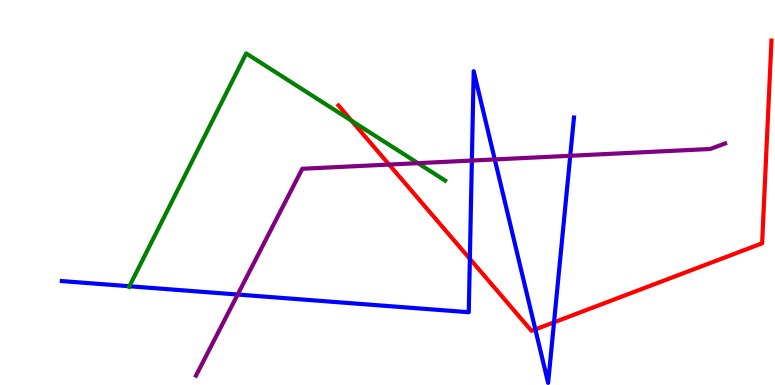[{'lines': ['blue', 'red'], 'intersections': [{'x': 6.06, 'y': 3.28}, {'x': 6.91, 'y': 1.44}, {'x': 7.15, 'y': 1.63}]}, {'lines': ['green', 'red'], 'intersections': [{'x': 4.54, 'y': 6.86}]}, {'lines': ['purple', 'red'], 'intersections': [{'x': 5.02, 'y': 5.73}]}, {'lines': ['blue', 'green'], 'intersections': [{'x': 1.67, 'y': 2.57}]}, {'lines': ['blue', 'purple'], 'intersections': [{'x': 3.07, 'y': 2.35}, {'x': 6.09, 'y': 5.83}, {'x': 6.38, 'y': 5.86}, {'x': 7.36, 'y': 5.95}]}, {'lines': ['green', 'purple'], 'intersections': [{'x': 5.39, 'y': 5.76}]}]